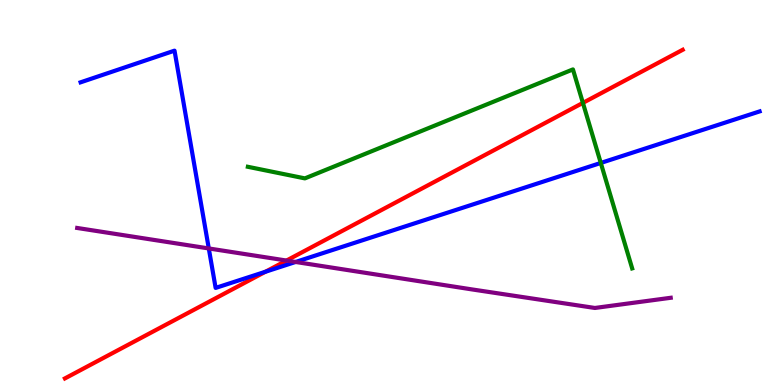[{'lines': ['blue', 'red'], 'intersections': [{'x': 3.43, 'y': 2.94}]}, {'lines': ['green', 'red'], 'intersections': [{'x': 7.52, 'y': 7.33}]}, {'lines': ['purple', 'red'], 'intersections': [{'x': 3.7, 'y': 3.23}]}, {'lines': ['blue', 'green'], 'intersections': [{'x': 7.75, 'y': 5.77}]}, {'lines': ['blue', 'purple'], 'intersections': [{'x': 2.69, 'y': 3.55}, {'x': 3.81, 'y': 3.2}]}, {'lines': ['green', 'purple'], 'intersections': []}]